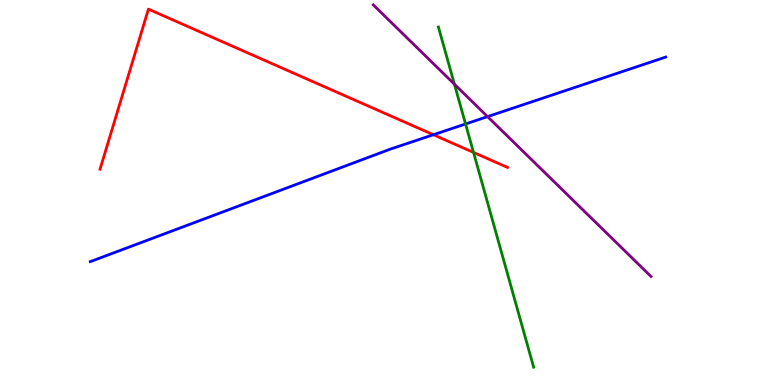[{'lines': ['blue', 'red'], 'intersections': [{'x': 5.59, 'y': 6.5}]}, {'lines': ['green', 'red'], 'intersections': [{'x': 6.11, 'y': 6.04}]}, {'lines': ['purple', 'red'], 'intersections': []}, {'lines': ['blue', 'green'], 'intersections': [{'x': 6.01, 'y': 6.78}]}, {'lines': ['blue', 'purple'], 'intersections': [{'x': 6.29, 'y': 6.97}]}, {'lines': ['green', 'purple'], 'intersections': [{'x': 5.86, 'y': 7.81}]}]